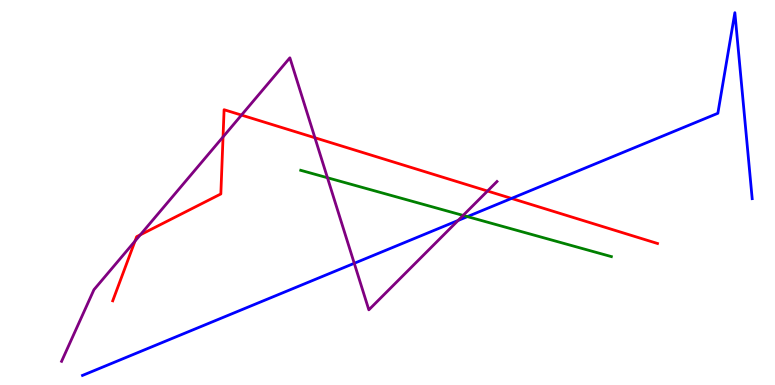[{'lines': ['blue', 'red'], 'intersections': [{'x': 6.6, 'y': 4.85}]}, {'lines': ['green', 'red'], 'intersections': []}, {'lines': ['purple', 'red'], 'intersections': [{'x': 1.74, 'y': 3.74}, {'x': 1.81, 'y': 3.9}, {'x': 2.88, 'y': 6.44}, {'x': 3.12, 'y': 7.01}, {'x': 4.06, 'y': 6.42}, {'x': 6.29, 'y': 5.04}]}, {'lines': ['blue', 'green'], 'intersections': [{'x': 6.03, 'y': 4.37}]}, {'lines': ['blue', 'purple'], 'intersections': [{'x': 4.57, 'y': 3.16}, {'x': 5.91, 'y': 4.27}]}, {'lines': ['green', 'purple'], 'intersections': [{'x': 4.23, 'y': 5.38}, {'x': 5.98, 'y': 4.4}]}]